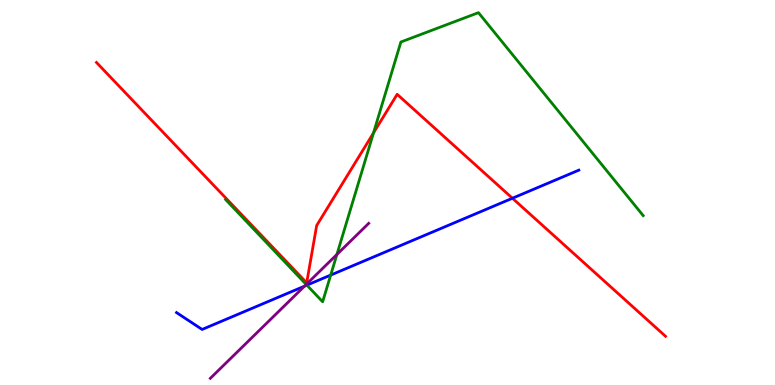[{'lines': ['blue', 'red'], 'intersections': [{'x': 6.61, 'y': 4.85}]}, {'lines': ['green', 'red'], 'intersections': [{'x': 4.82, 'y': 6.55}]}, {'lines': ['purple', 'red'], 'intersections': []}, {'lines': ['blue', 'green'], 'intersections': [{'x': 3.96, 'y': 2.59}, {'x': 4.27, 'y': 2.85}]}, {'lines': ['blue', 'purple'], 'intersections': [{'x': 3.93, 'y': 2.57}]}, {'lines': ['green', 'purple'], 'intersections': [{'x': 3.95, 'y': 2.61}, {'x': 4.35, 'y': 3.39}]}]